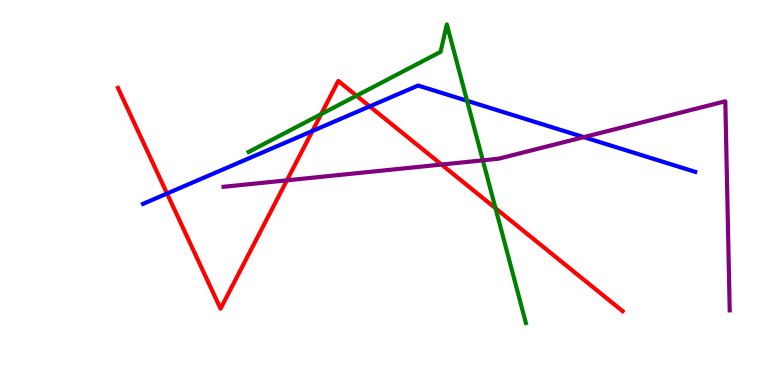[{'lines': ['blue', 'red'], 'intersections': [{'x': 2.16, 'y': 4.97}, {'x': 4.03, 'y': 6.6}, {'x': 4.77, 'y': 7.24}]}, {'lines': ['green', 'red'], 'intersections': [{'x': 4.14, 'y': 7.04}, {'x': 4.6, 'y': 7.51}, {'x': 6.39, 'y': 4.59}]}, {'lines': ['purple', 'red'], 'intersections': [{'x': 3.7, 'y': 5.32}, {'x': 5.7, 'y': 5.73}]}, {'lines': ['blue', 'green'], 'intersections': [{'x': 6.03, 'y': 7.38}]}, {'lines': ['blue', 'purple'], 'intersections': [{'x': 7.53, 'y': 6.44}]}, {'lines': ['green', 'purple'], 'intersections': [{'x': 6.23, 'y': 5.84}]}]